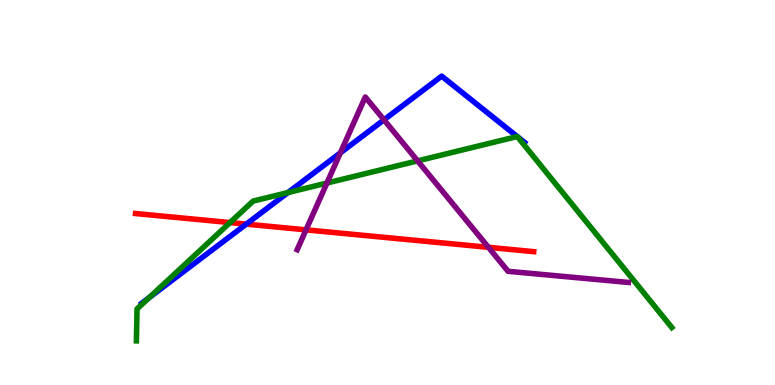[{'lines': ['blue', 'red'], 'intersections': [{'x': 3.18, 'y': 4.18}]}, {'lines': ['green', 'red'], 'intersections': [{'x': 2.97, 'y': 4.22}]}, {'lines': ['purple', 'red'], 'intersections': [{'x': 3.95, 'y': 4.03}, {'x': 6.3, 'y': 3.58}]}, {'lines': ['blue', 'green'], 'intersections': [{'x': 1.93, 'y': 2.27}, {'x': 3.72, 'y': 5.0}, {'x': 6.67, 'y': 6.45}, {'x': 6.68, 'y': 6.45}]}, {'lines': ['blue', 'purple'], 'intersections': [{'x': 4.39, 'y': 6.03}, {'x': 4.95, 'y': 6.89}]}, {'lines': ['green', 'purple'], 'intersections': [{'x': 4.22, 'y': 5.25}, {'x': 5.39, 'y': 5.82}]}]